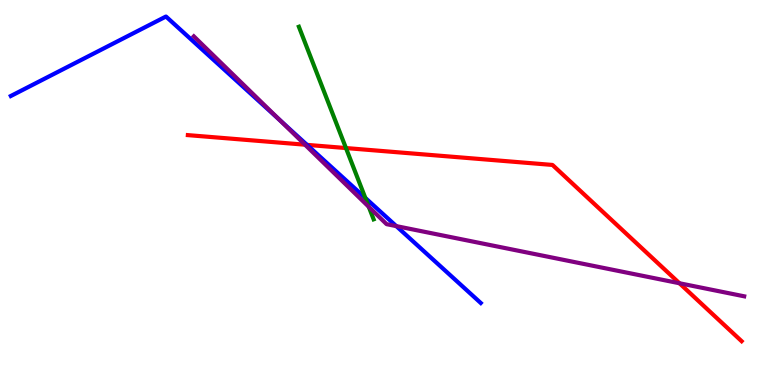[{'lines': ['blue', 'red'], 'intersections': [{'x': 3.96, 'y': 6.24}]}, {'lines': ['green', 'red'], 'intersections': [{'x': 4.46, 'y': 6.15}]}, {'lines': ['purple', 'red'], 'intersections': [{'x': 3.94, 'y': 6.24}, {'x': 8.77, 'y': 2.64}]}, {'lines': ['blue', 'green'], 'intersections': [{'x': 4.71, 'y': 4.86}]}, {'lines': ['blue', 'purple'], 'intersections': [{'x': 3.61, 'y': 6.89}, {'x': 5.11, 'y': 4.13}]}, {'lines': ['green', 'purple'], 'intersections': [{'x': 4.76, 'y': 4.63}]}]